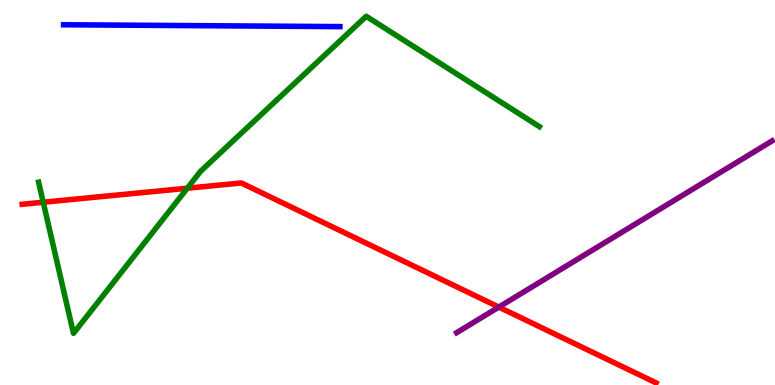[{'lines': ['blue', 'red'], 'intersections': []}, {'lines': ['green', 'red'], 'intersections': [{'x': 0.558, 'y': 4.75}, {'x': 2.42, 'y': 5.11}]}, {'lines': ['purple', 'red'], 'intersections': [{'x': 6.44, 'y': 2.02}]}, {'lines': ['blue', 'green'], 'intersections': []}, {'lines': ['blue', 'purple'], 'intersections': []}, {'lines': ['green', 'purple'], 'intersections': []}]